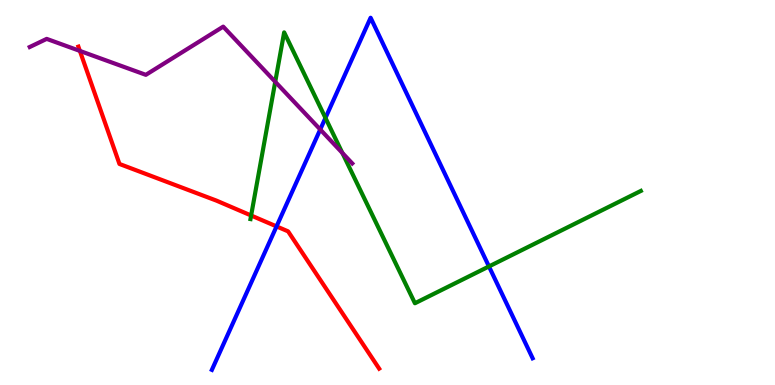[{'lines': ['blue', 'red'], 'intersections': [{'x': 3.57, 'y': 4.12}]}, {'lines': ['green', 'red'], 'intersections': [{'x': 3.24, 'y': 4.4}]}, {'lines': ['purple', 'red'], 'intersections': [{'x': 1.03, 'y': 8.68}]}, {'lines': ['blue', 'green'], 'intersections': [{'x': 4.2, 'y': 6.94}, {'x': 6.31, 'y': 3.08}]}, {'lines': ['blue', 'purple'], 'intersections': [{'x': 4.13, 'y': 6.64}]}, {'lines': ['green', 'purple'], 'intersections': [{'x': 3.55, 'y': 7.88}, {'x': 4.42, 'y': 6.03}]}]